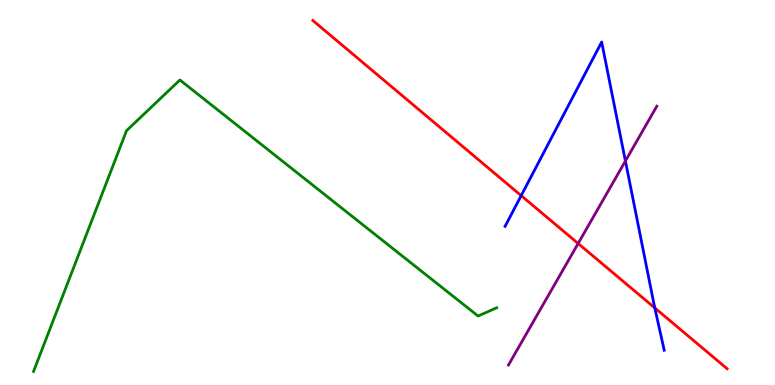[{'lines': ['blue', 'red'], 'intersections': [{'x': 6.72, 'y': 4.92}, {'x': 8.45, 'y': 2.0}]}, {'lines': ['green', 'red'], 'intersections': []}, {'lines': ['purple', 'red'], 'intersections': [{'x': 7.46, 'y': 3.68}]}, {'lines': ['blue', 'green'], 'intersections': []}, {'lines': ['blue', 'purple'], 'intersections': [{'x': 8.07, 'y': 5.82}]}, {'lines': ['green', 'purple'], 'intersections': []}]